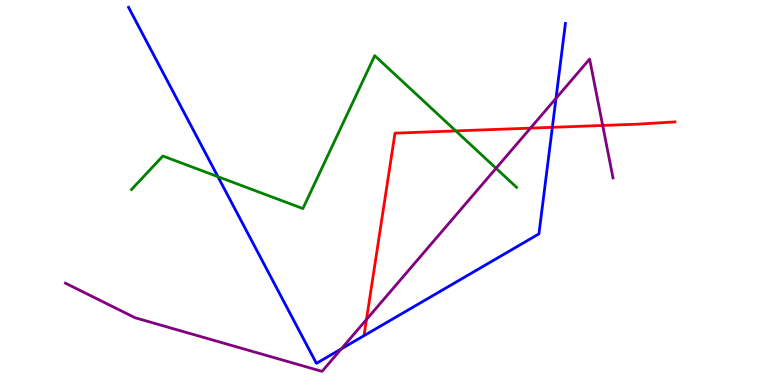[{'lines': ['blue', 'red'], 'intersections': [{'x': 7.13, 'y': 6.69}]}, {'lines': ['green', 'red'], 'intersections': [{'x': 5.88, 'y': 6.6}]}, {'lines': ['purple', 'red'], 'intersections': [{'x': 4.73, 'y': 1.7}, {'x': 6.84, 'y': 6.67}, {'x': 7.78, 'y': 6.74}]}, {'lines': ['blue', 'green'], 'intersections': [{'x': 2.81, 'y': 5.41}]}, {'lines': ['blue', 'purple'], 'intersections': [{'x': 4.4, 'y': 0.939}, {'x': 7.17, 'y': 7.45}]}, {'lines': ['green', 'purple'], 'intersections': [{'x': 6.4, 'y': 5.63}]}]